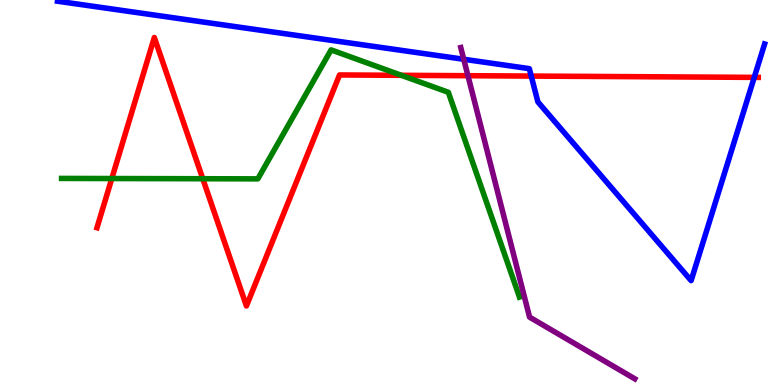[{'lines': ['blue', 'red'], 'intersections': [{'x': 6.85, 'y': 8.02}, {'x': 9.73, 'y': 7.99}]}, {'lines': ['green', 'red'], 'intersections': [{'x': 1.44, 'y': 5.36}, {'x': 2.62, 'y': 5.36}, {'x': 5.18, 'y': 8.04}]}, {'lines': ['purple', 'red'], 'intersections': [{'x': 6.04, 'y': 8.03}]}, {'lines': ['blue', 'green'], 'intersections': []}, {'lines': ['blue', 'purple'], 'intersections': [{'x': 5.98, 'y': 8.46}]}, {'lines': ['green', 'purple'], 'intersections': []}]